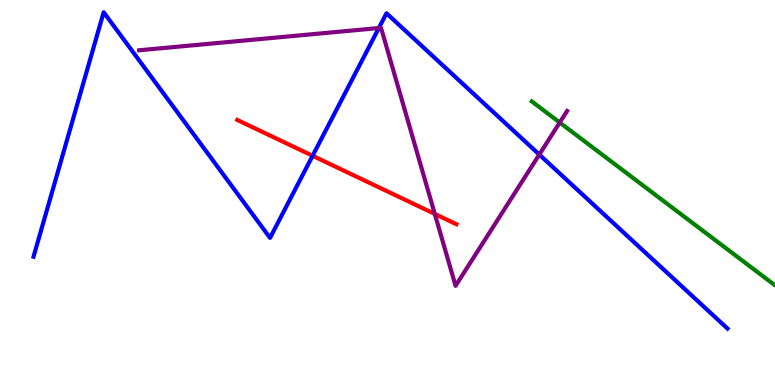[{'lines': ['blue', 'red'], 'intersections': [{'x': 4.03, 'y': 5.95}]}, {'lines': ['green', 'red'], 'intersections': []}, {'lines': ['purple', 'red'], 'intersections': [{'x': 5.61, 'y': 4.44}]}, {'lines': ['blue', 'green'], 'intersections': []}, {'lines': ['blue', 'purple'], 'intersections': [{'x': 4.89, 'y': 9.27}, {'x': 6.96, 'y': 5.99}]}, {'lines': ['green', 'purple'], 'intersections': [{'x': 7.22, 'y': 6.82}]}]